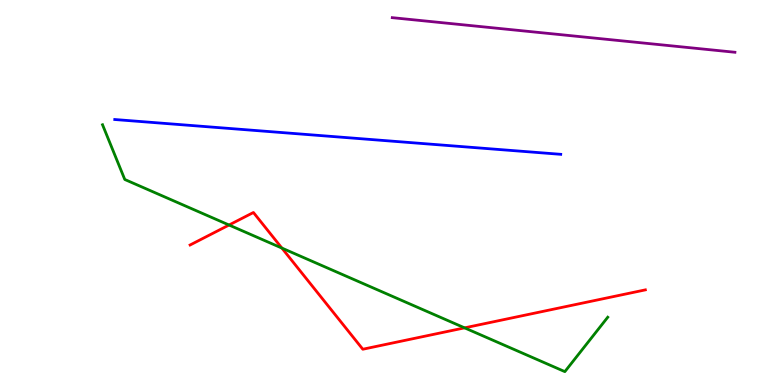[{'lines': ['blue', 'red'], 'intersections': []}, {'lines': ['green', 'red'], 'intersections': [{'x': 2.96, 'y': 4.16}, {'x': 3.64, 'y': 3.56}, {'x': 5.99, 'y': 1.48}]}, {'lines': ['purple', 'red'], 'intersections': []}, {'lines': ['blue', 'green'], 'intersections': []}, {'lines': ['blue', 'purple'], 'intersections': []}, {'lines': ['green', 'purple'], 'intersections': []}]